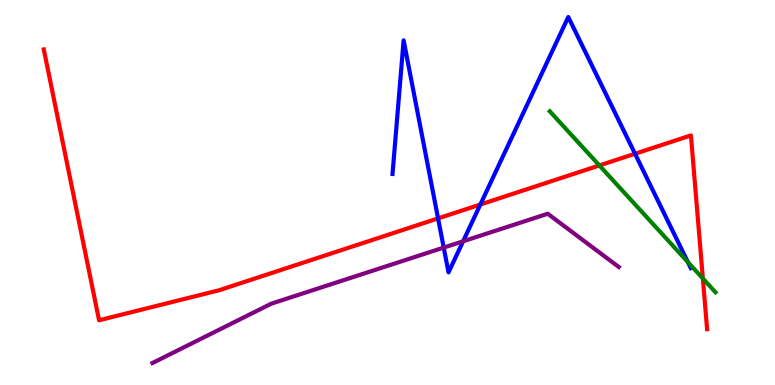[{'lines': ['blue', 'red'], 'intersections': [{'x': 5.65, 'y': 4.33}, {'x': 6.2, 'y': 4.69}, {'x': 8.19, 'y': 6.01}]}, {'lines': ['green', 'red'], 'intersections': [{'x': 7.73, 'y': 5.7}, {'x': 9.07, 'y': 2.77}]}, {'lines': ['purple', 'red'], 'intersections': []}, {'lines': ['blue', 'green'], 'intersections': [{'x': 8.88, 'y': 3.19}]}, {'lines': ['blue', 'purple'], 'intersections': [{'x': 5.73, 'y': 3.57}, {'x': 5.98, 'y': 3.73}]}, {'lines': ['green', 'purple'], 'intersections': []}]